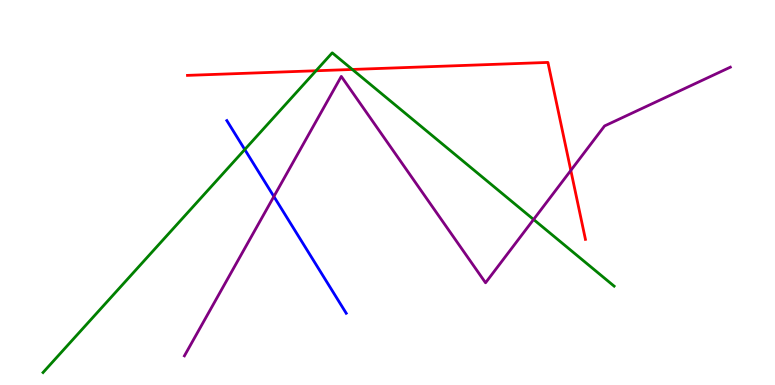[{'lines': ['blue', 'red'], 'intersections': []}, {'lines': ['green', 'red'], 'intersections': [{'x': 4.08, 'y': 8.16}, {'x': 4.55, 'y': 8.2}]}, {'lines': ['purple', 'red'], 'intersections': [{'x': 7.37, 'y': 5.57}]}, {'lines': ['blue', 'green'], 'intersections': [{'x': 3.16, 'y': 6.12}]}, {'lines': ['blue', 'purple'], 'intersections': [{'x': 3.53, 'y': 4.9}]}, {'lines': ['green', 'purple'], 'intersections': [{'x': 6.88, 'y': 4.3}]}]